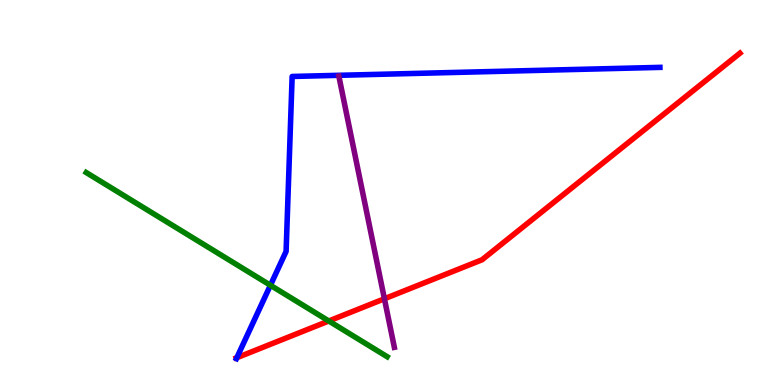[{'lines': ['blue', 'red'], 'intersections': [{'x': 3.06, 'y': 0.709}]}, {'lines': ['green', 'red'], 'intersections': [{'x': 4.24, 'y': 1.66}]}, {'lines': ['purple', 'red'], 'intersections': [{'x': 4.96, 'y': 2.24}]}, {'lines': ['blue', 'green'], 'intersections': [{'x': 3.49, 'y': 2.59}]}, {'lines': ['blue', 'purple'], 'intersections': []}, {'lines': ['green', 'purple'], 'intersections': []}]